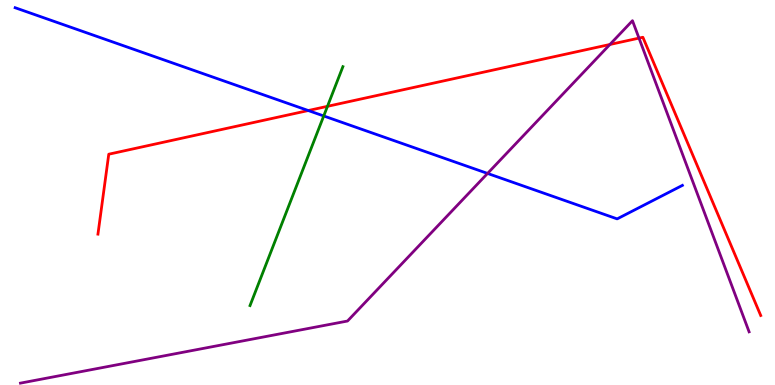[{'lines': ['blue', 'red'], 'intersections': [{'x': 3.98, 'y': 7.13}]}, {'lines': ['green', 'red'], 'intersections': [{'x': 4.23, 'y': 7.24}]}, {'lines': ['purple', 'red'], 'intersections': [{'x': 7.87, 'y': 8.84}, {'x': 8.25, 'y': 9.01}]}, {'lines': ['blue', 'green'], 'intersections': [{'x': 4.18, 'y': 6.99}]}, {'lines': ['blue', 'purple'], 'intersections': [{'x': 6.29, 'y': 5.5}]}, {'lines': ['green', 'purple'], 'intersections': []}]